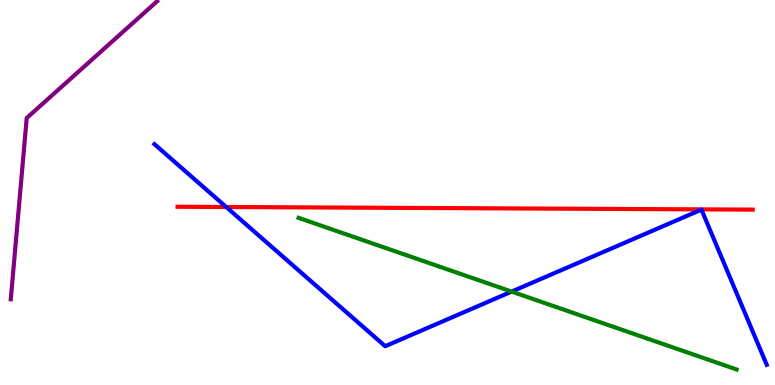[{'lines': ['blue', 'red'], 'intersections': [{'x': 2.92, 'y': 4.62}]}, {'lines': ['green', 'red'], 'intersections': []}, {'lines': ['purple', 'red'], 'intersections': []}, {'lines': ['blue', 'green'], 'intersections': [{'x': 6.6, 'y': 2.43}]}, {'lines': ['blue', 'purple'], 'intersections': []}, {'lines': ['green', 'purple'], 'intersections': []}]